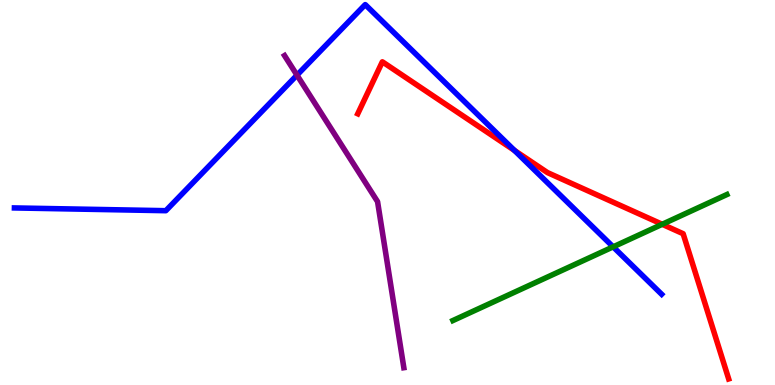[{'lines': ['blue', 'red'], 'intersections': [{'x': 6.64, 'y': 6.09}]}, {'lines': ['green', 'red'], 'intersections': [{'x': 8.54, 'y': 4.17}]}, {'lines': ['purple', 'red'], 'intersections': []}, {'lines': ['blue', 'green'], 'intersections': [{'x': 7.91, 'y': 3.59}]}, {'lines': ['blue', 'purple'], 'intersections': [{'x': 3.83, 'y': 8.05}]}, {'lines': ['green', 'purple'], 'intersections': []}]